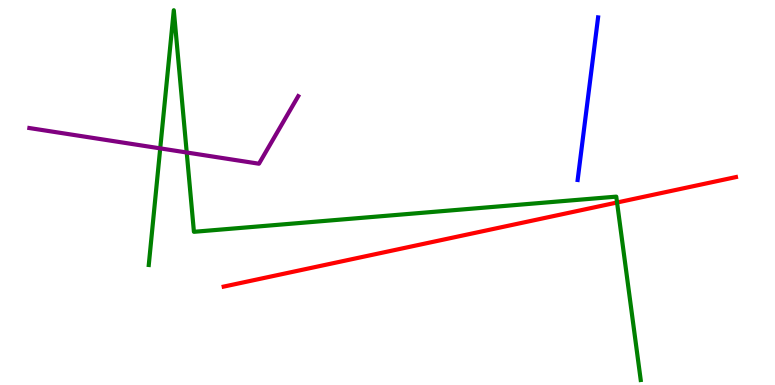[{'lines': ['blue', 'red'], 'intersections': []}, {'lines': ['green', 'red'], 'intersections': [{'x': 7.96, 'y': 4.74}]}, {'lines': ['purple', 'red'], 'intersections': []}, {'lines': ['blue', 'green'], 'intersections': []}, {'lines': ['blue', 'purple'], 'intersections': []}, {'lines': ['green', 'purple'], 'intersections': [{'x': 2.07, 'y': 6.15}, {'x': 2.41, 'y': 6.04}]}]